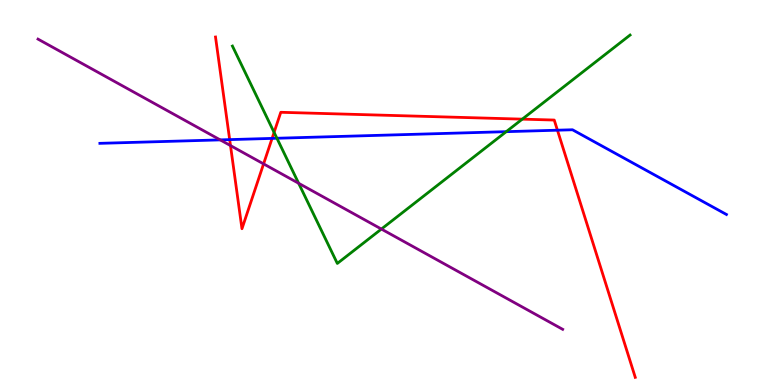[{'lines': ['blue', 'red'], 'intersections': [{'x': 2.96, 'y': 6.37}, {'x': 3.51, 'y': 6.41}, {'x': 7.19, 'y': 6.62}]}, {'lines': ['green', 'red'], 'intersections': [{'x': 3.54, 'y': 6.56}, {'x': 6.74, 'y': 6.91}]}, {'lines': ['purple', 'red'], 'intersections': [{'x': 2.97, 'y': 6.22}, {'x': 3.4, 'y': 5.74}]}, {'lines': ['blue', 'green'], 'intersections': [{'x': 3.57, 'y': 6.41}, {'x': 6.53, 'y': 6.58}]}, {'lines': ['blue', 'purple'], 'intersections': [{'x': 2.84, 'y': 6.37}]}, {'lines': ['green', 'purple'], 'intersections': [{'x': 3.85, 'y': 5.24}, {'x': 4.92, 'y': 4.05}]}]